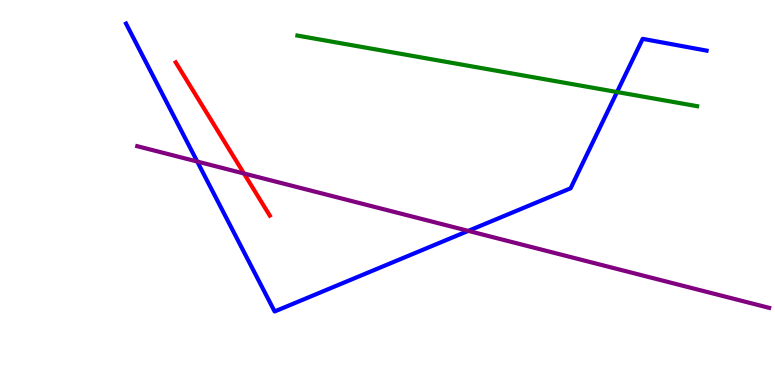[{'lines': ['blue', 'red'], 'intersections': []}, {'lines': ['green', 'red'], 'intersections': []}, {'lines': ['purple', 'red'], 'intersections': [{'x': 3.15, 'y': 5.49}]}, {'lines': ['blue', 'green'], 'intersections': [{'x': 7.96, 'y': 7.61}]}, {'lines': ['blue', 'purple'], 'intersections': [{'x': 2.55, 'y': 5.8}, {'x': 6.04, 'y': 4.0}]}, {'lines': ['green', 'purple'], 'intersections': []}]